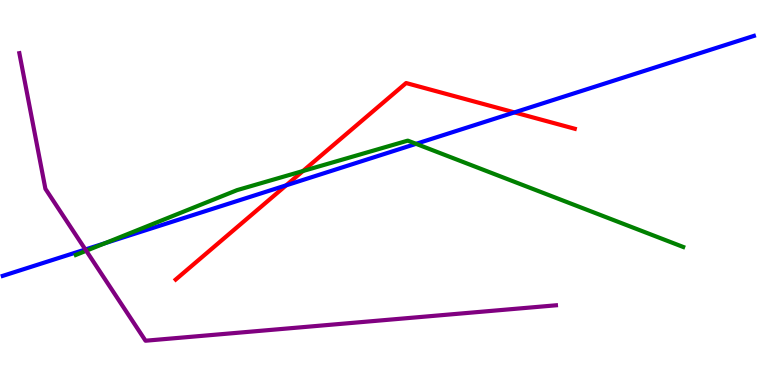[{'lines': ['blue', 'red'], 'intersections': [{'x': 3.69, 'y': 5.19}, {'x': 6.64, 'y': 7.08}]}, {'lines': ['green', 'red'], 'intersections': [{'x': 3.91, 'y': 5.56}]}, {'lines': ['purple', 'red'], 'intersections': []}, {'lines': ['blue', 'green'], 'intersections': [{'x': 1.36, 'y': 3.68}, {'x': 5.37, 'y': 6.26}]}, {'lines': ['blue', 'purple'], 'intersections': [{'x': 1.1, 'y': 3.52}]}, {'lines': ['green', 'purple'], 'intersections': [{'x': 1.11, 'y': 3.49}]}]